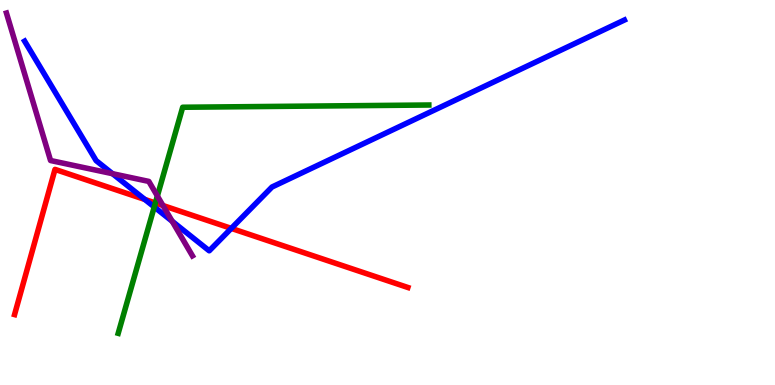[{'lines': ['blue', 'red'], 'intersections': [{'x': 1.87, 'y': 4.82}, {'x': 2.98, 'y': 4.07}]}, {'lines': ['green', 'red'], 'intersections': [{'x': 2.0, 'y': 4.73}]}, {'lines': ['purple', 'red'], 'intersections': [{'x': 2.1, 'y': 4.66}]}, {'lines': ['blue', 'green'], 'intersections': [{'x': 1.99, 'y': 4.62}]}, {'lines': ['blue', 'purple'], 'intersections': [{'x': 1.45, 'y': 5.49}, {'x': 2.22, 'y': 4.25}]}, {'lines': ['green', 'purple'], 'intersections': [{'x': 2.03, 'y': 4.91}]}]